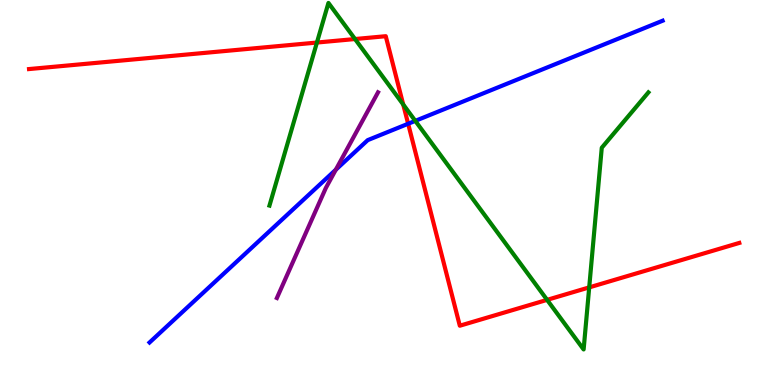[{'lines': ['blue', 'red'], 'intersections': [{'x': 5.27, 'y': 6.79}]}, {'lines': ['green', 'red'], 'intersections': [{'x': 4.09, 'y': 8.89}, {'x': 4.58, 'y': 8.99}, {'x': 5.2, 'y': 7.29}, {'x': 7.06, 'y': 2.21}, {'x': 7.6, 'y': 2.54}]}, {'lines': ['purple', 'red'], 'intersections': []}, {'lines': ['blue', 'green'], 'intersections': [{'x': 5.36, 'y': 6.86}]}, {'lines': ['blue', 'purple'], 'intersections': [{'x': 4.33, 'y': 5.59}]}, {'lines': ['green', 'purple'], 'intersections': []}]